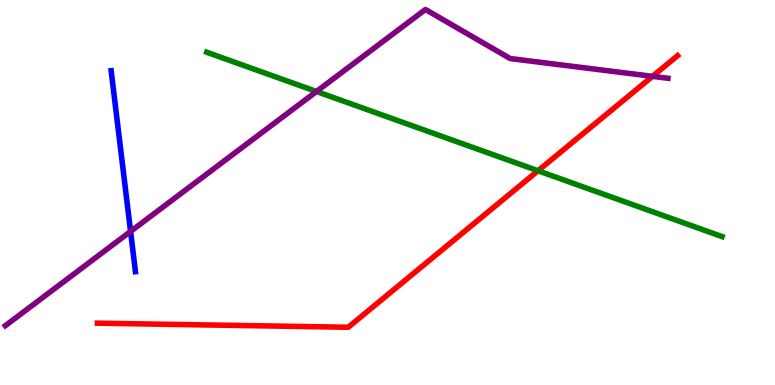[{'lines': ['blue', 'red'], 'intersections': []}, {'lines': ['green', 'red'], 'intersections': [{'x': 6.94, 'y': 5.56}]}, {'lines': ['purple', 'red'], 'intersections': [{'x': 8.42, 'y': 8.02}]}, {'lines': ['blue', 'green'], 'intersections': []}, {'lines': ['blue', 'purple'], 'intersections': [{'x': 1.68, 'y': 3.99}]}, {'lines': ['green', 'purple'], 'intersections': [{'x': 4.08, 'y': 7.62}]}]